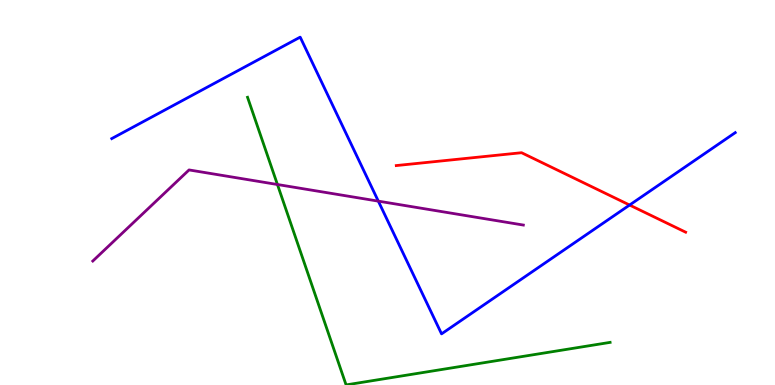[{'lines': ['blue', 'red'], 'intersections': [{'x': 8.12, 'y': 4.67}]}, {'lines': ['green', 'red'], 'intersections': []}, {'lines': ['purple', 'red'], 'intersections': []}, {'lines': ['blue', 'green'], 'intersections': []}, {'lines': ['blue', 'purple'], 'intersections': [{'x': 4.88, 'y': 4.78}]}, {'lines': ['green', 'purple'], 'intersections': [{'x': 3.58, 'y': 5.21}]}]